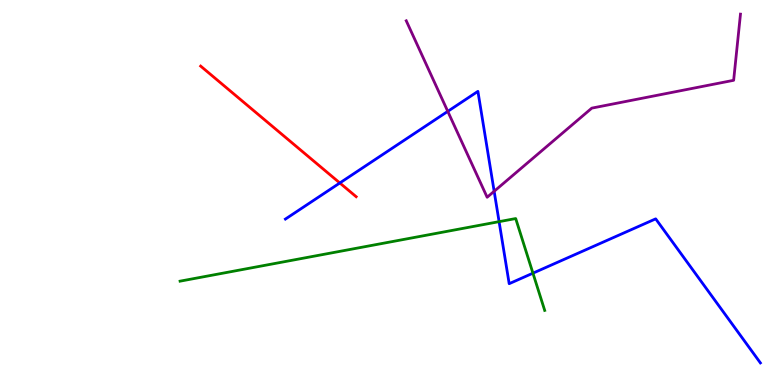[{'lines': ['blue', 'red'], 'intersections': [{'x': 4.38, 'y': 5.25}]}, {'lines': ['green', 'red'], 'intersections': []}, {'lines': ['purple', 'red'], 'intersections': []}, {'lines': ['blue', 'green'], 'intersections': [{'x': 6.44, 'y': 4.24}, {'x': 6.88, 'y': 2.9}]}, {'lines': ['blue', 'purple'], 'intersections': [{'x': 5.78, 'y': 7.11}, {'x': 6.38, 'y': 5.03}]}, {'lines': ['green', 'purple'], 'intersections': []}]